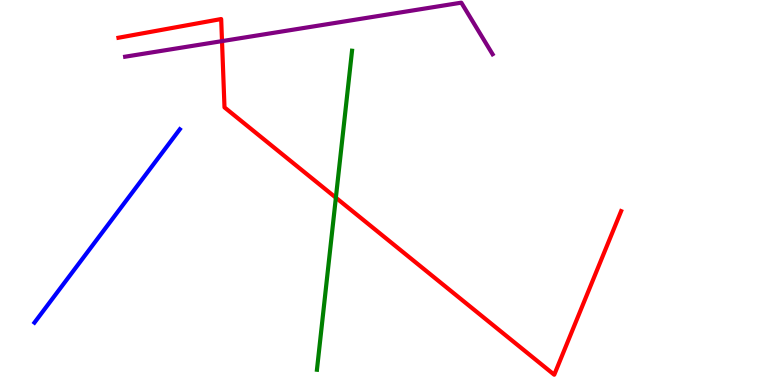[{'lines': ['blue', 'red'], 'intersections': []}, {'lines': ['green', 'red'], 'intersections': [{'x': 4.33, 'y': 4.87}]}, {'lines': ['purple', 'red'], 'intersections': [{'x': 2.86, 'y': 8.93}]}, {'lines': ['blue', 'green'], 'intersections': []}, {'lines': ['blue', 'purple'], 'intersections': []}, {'lines': ['green', 'purple'], 'intersections': []}]